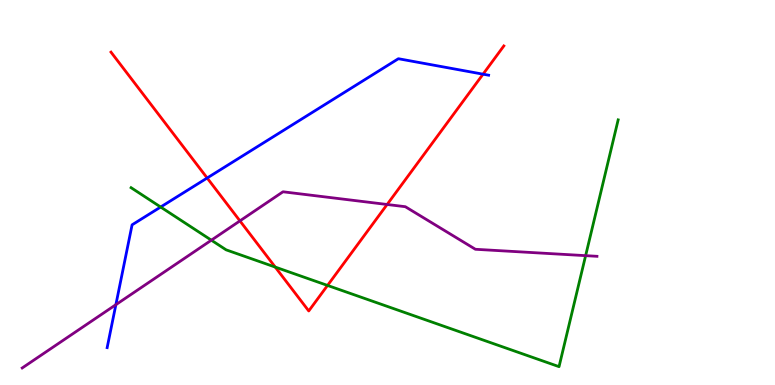[{'lines': ['blue', 'red'], 'intersections': [{'x': 2.67, 'y': 5.38}, {'x': 6.23, 'y': 8.07}]}, {'lines': ['green', 'red'], 'intersections': [{'x': 3.55, 'y': 3.06}, {'x': 4.23, 'y': 2.59}]}, {'lines': ['purple', 'red'], 'intersections': [{'x': 3.1, 'y': 4.26}, {'x': 5.0, 'y': 4.69}]}, {'lines': ['blue', 'green'], 'intersections': [{'x': 2.07, 'y': 4.62}]}, {'lines': ['blue', 'purple'], 'intersections': [{'x': 1.5, 'y': 2.09}]}, {'lines': ['green', 'purple'], 'intersections': [{'x': 2.73, 'y': 3.76}, {'x': 7.56, 'y': 3.36}]}]